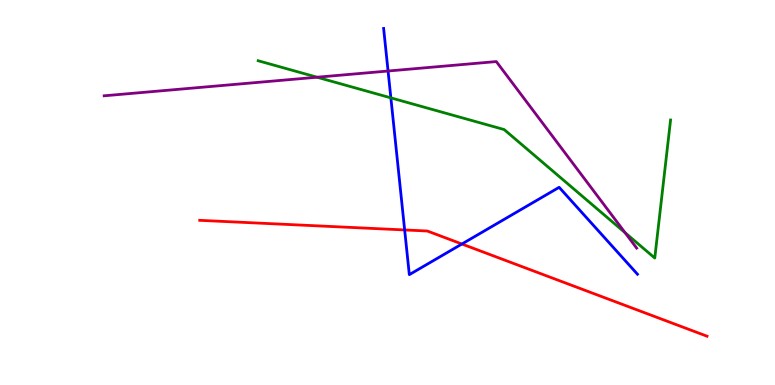[{'lines': ['blue', 'red'], 'intersections': [{'x': 5.22, 'y': 4.03}, {'x': 5.96, 'y': 3.66}]}, {'lines': ['green', 'red'], 'intersections': []}, {'lines': ['purple', 'red'], 'intersections': []}, {'lines': ['blue', 'green'], 'intersections': [{'x': 5.04, 'y': 7.46}]}, {'lines': ['blue', 'purple'], 'intersections': [{'x': 5.01, 'y': 8.16}]}, {'lines': ['green', 'purple'], 'intersections': [{'x': 4.09, 'y': 7.99}, {'x': 8.07, 'y': 3.96}]}]